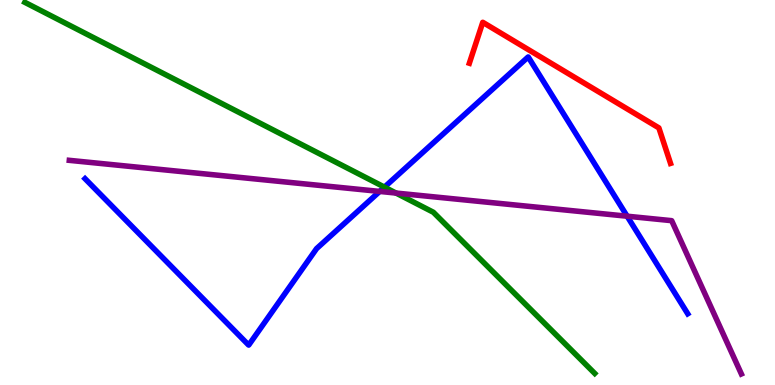[{'lines': ['blue', 'red'], 'intersections': []}, {'lines': ['green', 'red'], 'intersections': []}, {'lines': ['purple', 'red'], 'intersections': []}, {'lines': ['blue', 'green'], 'intersections': [{'x': 4.96, 'y': 5.14}]}, {'lines': ['blue', 'purple'], 'intersections': [{'x': 4.9, 'y': 5.03}, {'x': 8.09, 'y': 4.38}]}, {'lines': ['green', 'purple'], 'intersections': [{'x': 5.11, 'y': 4.99}]}]